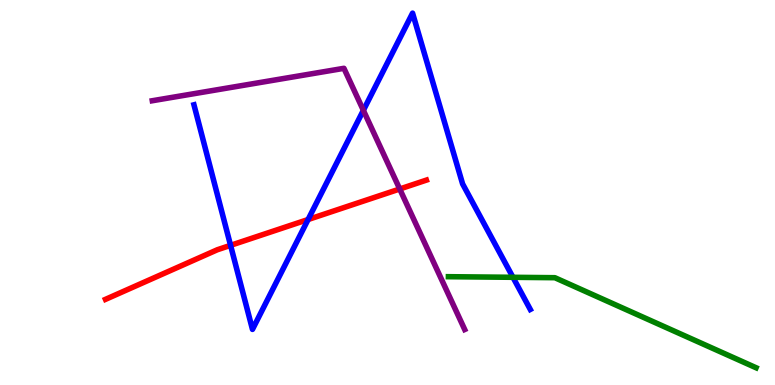[{'lines': ['blue', 'red'], 'intersections': [{'x': 2.98, 'y': 3.63}, {'x': 3.98, 'y': 4.3}]}, {'lines': ['green', 'red'], 'intersections': []}, {'lines': ['purple', 'red'], 'intersections': [{'x': 5.16, 'y': 5.09}]}, {'lines': ['blue', 'green'], 'intersections': [{'x': 6.62, 'y': 2.8}]}, {'lines': ['blue', 'purple'], 'intersections': [{'x': 4.69, 'y': 7.13}]}, {'lines': ['green', 'purple'], 'intersections': []}]